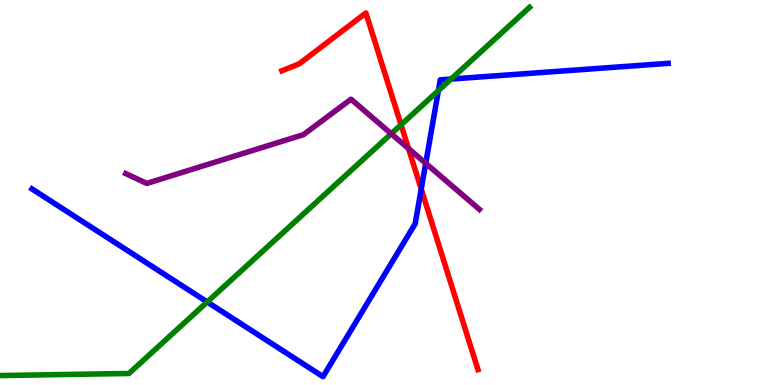[{'lines': ['blue', 'red'], 'intersections': [{'x': 5.44, 'y': 5.09}]}, {'lines': ['green', 'red'], 'intersections': [{'x': 5.17, 'y': 6.76}]}, {'lines': ['purple', 'red'], 'intersections': [{'x': 5.27, 'y': 6.14}]}, {'lines': ['blue', 'green'], 'intersections': [{'x': 2.67, 'y': 2.16}, {'x': 5.66, 'y': 7.65}, {'x': 5.82, 'y': 7.95}]}, {'lines': ['blue', 'purple'], 'intersections': [{'x': 5.49, 'y': 5.76}]}, {'lines': ['green', 'purple'], 'intersections': [{'x': 5.05, 'y': 6.53}]}]